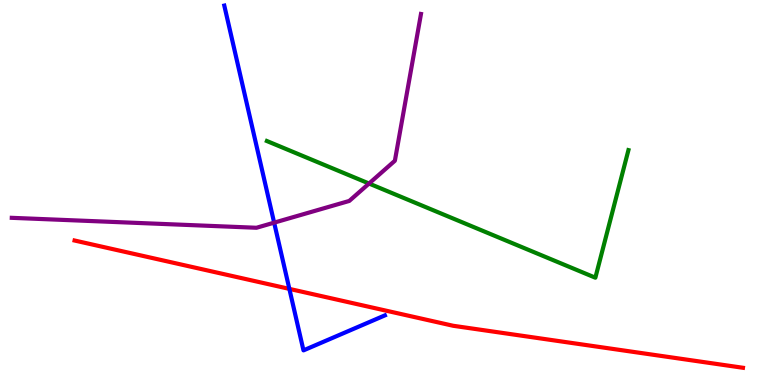[{'lines': ['blue', 'red'], 'intersections': [{'x': 3.73, 'y': 2.5}]}, {'lines': ['green', 'red'], 'intersections': []}, {'lines': ['purple', 'red'], 'intersections': []}, {'lines': ['blue', 'green'], 'intersections': []}, {'lines': ['blue', 'purple'], 'intersections': [{'x': 3.54, 'y': 4.22}]}, {'lines': ['green', 'purple'], 'intersections': [{'x': 4.76, 'y': 5.23}]}]